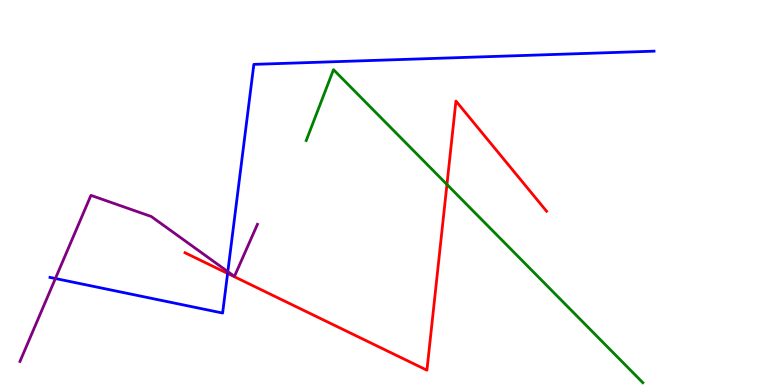[{'lines': ['blue', 'red'], 'intersections': [{'x': 2.94, 'y': 2.9}]}, {'lines': ['green', 'red'], 'intersections': [{'x': 5.77, 'y': 5.21}]}, {'lines': ['purple', 'red'], 'intersections': []}, {'lines': ['blue', 'green'], 'intersections': []}, {'lines': ['blue', 'purple'], 'intersections': [{'x': 0.715, 'y': 2.77}, {'x': 2.94, 'y': 2.94}]}, {'lines': ['green', 'purple'], 'intersections': []}]